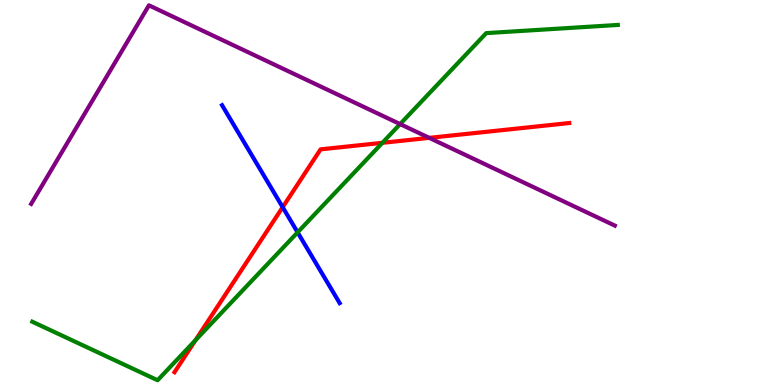[{'lines': ['blue', 'red'], 'intersections': [{'x': 3.65, 'y': 4.62}]}, {'lines': ['green', 'red'], 'intersections': [{'x': 2.52, 'y': 1.16}, {'x': 4.93, 'y': 6.29}]}, {'lines': ['purple', 'red'], 'intersections': [{'x': 5.54, 'y': 6.42}]}, {'lines': ['blue', 'green'], 'intersections': [{'x': 3.84, 'y': 3.96}]}, {'lines': ['blue', 'purple'], 'intersections': []}, {'lines': ['green', 'purple'], 'intersections': [{'x': 5.16, 'y': 6.78}]}]